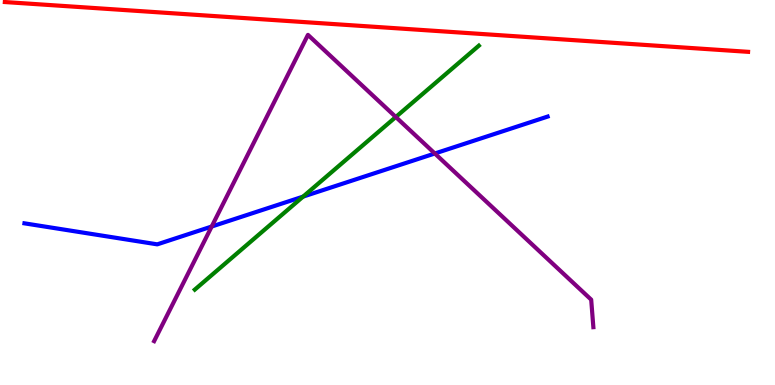[{'lines': ['blue', 'red'], 'intersections': []}, {'lines': ['green', 'red'], 'intersections': []}, {'lines': ['purple', 'red'], 'intersections': []}, {'lines': ['blue', 'green'], 'intersections': [{'x': 3.91, 'y': 4.89}]}, {'lines': ['blue', 'purple'], 'intersections': [{'x': 2.73, 'y': 4.12}, {'x': 5.61, 'y': 6.01}]}, {'lines': ['green', 'purple'], 'intersections': [{'x': 5.11, 'y': 6.96}]}]